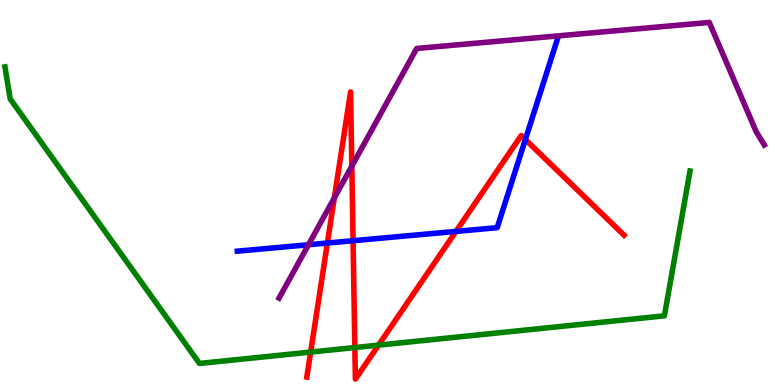[{'lines': ['blue', 'red'], 'intersections': [{'x': 4.22, 'y': 3.69}, {'x': 4.56, 'y': 3.75}, {'x': 5.88, 'y': 3.99}, {'x': 6.78, 'y': 6.38}]}, {'lines': ['green', 'red'], 'intersections': [{'x': 4.01, 'y': 0.855}, {'x': 4.58, 'y': 0.973}, {'x': 4.88, 'y': 1.04}]}, {'lines': ['purple', 'red'], 'intersections': [{'x': 4.31, 'y': 4.86}, {'x': 4.54, 'y': 5.68}]}, {'lines': ['blue', 'green'], 'intersections': []}, {'lines': ['blue', 'purple'], 'intersections': [{'x': 3.98, 'y': 3.64}]}, {'lines': ['green', 'purple'], 'intersections': []}]